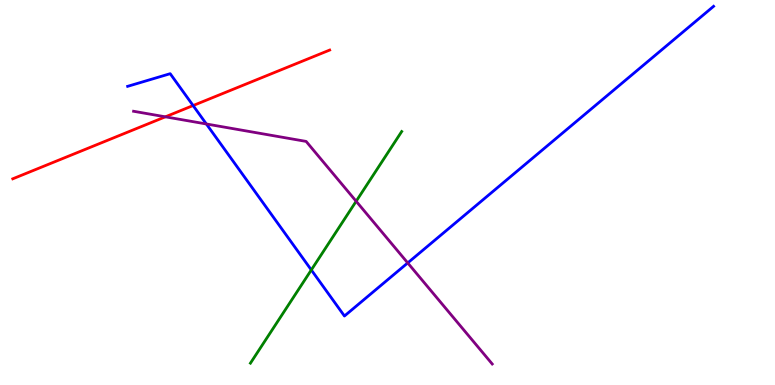[{'lines': ['blue', 'red'], 'intersections': [{'x': 2.49, 'y': 7.26}]}, {'lines': ['green', 'red'], 'intersections': []}, {'lines': ['purple', 'red'], 'intersections': [{'x': 2.13, 'y': 6.97}]}, {'lines': ['blue', 'green'], 'intersections': [{'x': 4.02, 'y': 2.99}]}, {'lines': ['blue', 'purple'], 'intersections': [{'x': 2.66, 'y': 6.78}, {'x': 5.26, 'y': 3.17}]}, {'lines': ['green', 'purple'], 'intersections': [{'x': 4.6, 'y': 4.77}]}]